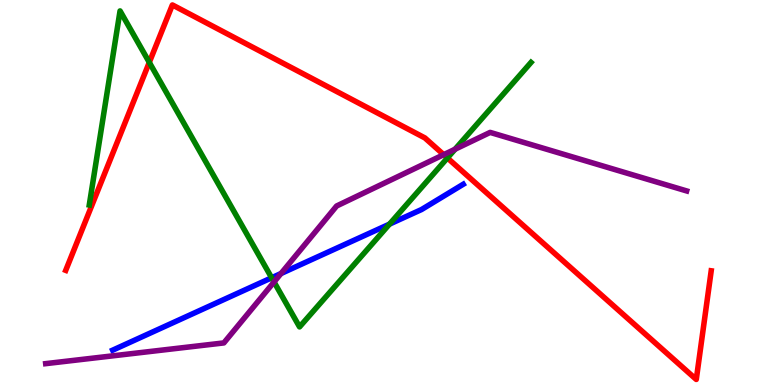[{'lines': ['blue', 'red'], 'intersections': []}, {'lines': ['green', 'red'], 'intersections': [{'x': 1.93, 'y': 8.38}, {'x': 5.77, 'y': 5.9}]}, {'lines': ['purple', 'red'], 'intersections': [{'x': 5.73, 'y': 5.98}]}, {'lines': ['blue', 'green'], 'intersections': [{'x': 3.51, 'y': 2.78}, {'x': 5.03, 'y': 4.18}]}, {'lines': ['blue', 'purple'], 'intersections': [{'x': 3.63, 'y': 2.9}]}, {'lines': ['green', 'purple'], 'intersections': [{'x': 3.54, 'y': 2.68}, {'x': 5.87, 'y': 6.12}]}]